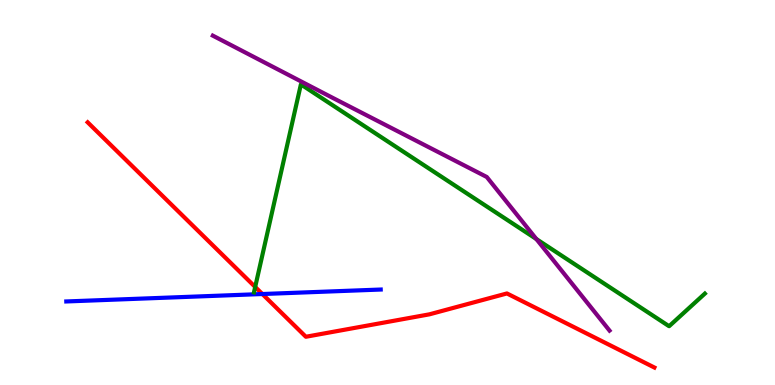[{'lines': ['blue', 'red'], 'intersections': [{'x': 3.39, 'y': 2.36}]}, {'lines': ['green', 'red'], 'intersections': [{'x': 3.29, 'y': 2.55}]}, {'lines': ['purple', 'red'], 'intersections': []}, {'lines': ['blue', 'green'], 'intersections': []}, {'lines': ['blue', 'purple'], 'intersections': []}, {'lines': ['green', 'purple'], 'intersections': [{'x': 6.92, 'y': 3.79}]}]